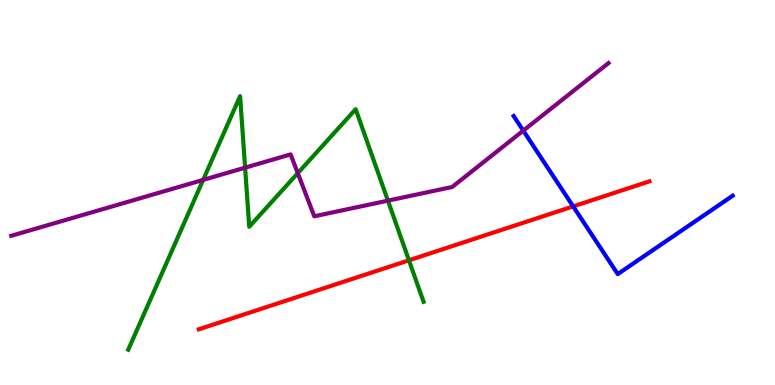[{'lines': ['blue', 'red'], 'intersections': [{'x': 7.4, 'y': 4.64}]}, {'lines': ['green', 'red'], 'intersections': [{'x': 5.28, 'y': 3.24}]}, {'lines': ['purple', 'red'], 'intersections': []}, {'lines': ['blue', 'green'], 'intersections': []}, {'lines': ['blue', 'purple'], 'intersections': [{'x': 6.75, 'y': 6.61}]}, {'lines': ['green', 'purple'], 'intersections': [{'x': 2.62, 'y': 5.33}, {'x': 3.16, 'y': 5.64}, {'x': 3.84, 'y': 5.5}, {'x': 5.01, 'y': 4.79}]}]